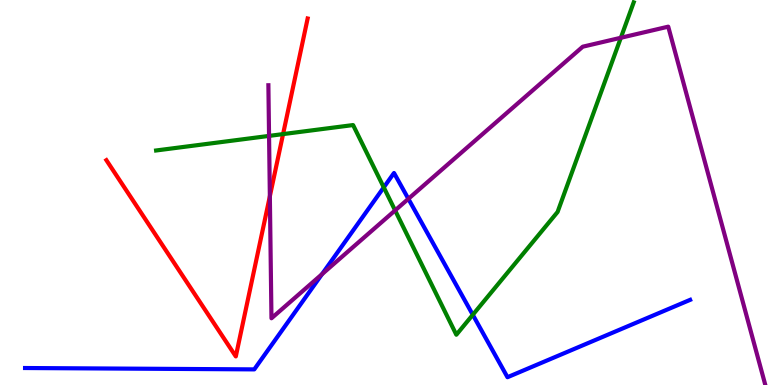[{'lines': ['blue', 'red'], 'intersections': []}, {'lines': ['green', 'red'], 'intersections': [{'x': 3.65, 'y': 6.52}]}, {'lines': ['purple', 'red'], 'intersections': [{'x': 3.48, 'y': 4.9}]}, {'lines': ['blue', 'green'], 'intersections': [{'x': 4.95, 'y': 5.13}, {'x': 6.1, 'y': 1.82}]}, {'lines': ['blue', 'purple'], 'intersections': [{'x': 4.15, 'y': 2.88}, {'x': 5.27, 'y': 4.84}]}, {'lines': ['green', 'purple'], 'intersections': [{'x': 3.47, 'y': 6.47}, {'x': 5.1, 'y': 4.53}, {'x': 8.01, 'y': 9.02}]}]